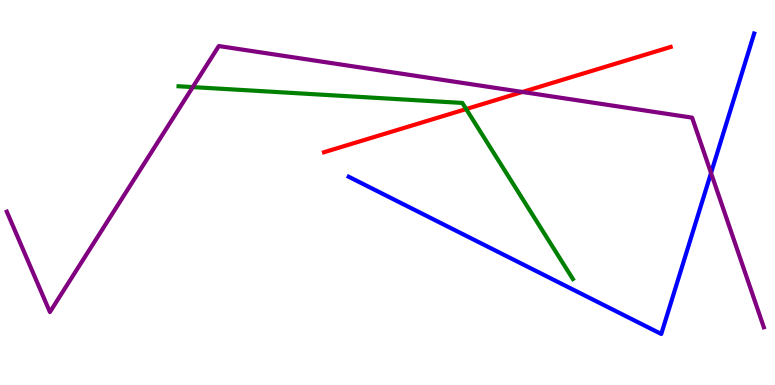[{'lines': ['blue', 'red'], 'intersections': []}, {'lines': ['green', 'red'], 'intersections': [{'x': 6.02, 'y': 7.17}]}, {'lines': ['purple', 'red'], 'intersections': [{'x': 6.74, 'y': 7.61}]}, {'lines': ['blue', 'green'], 'intersections': []}, {'lines': ['blue', 'purple'], 'intersections': [{'x': 9.17, 'y': 5.51}]}, {'lines': ['green', 'purple'], 'intersections': [{'x': 2.49, 'y': 7.74}]}]